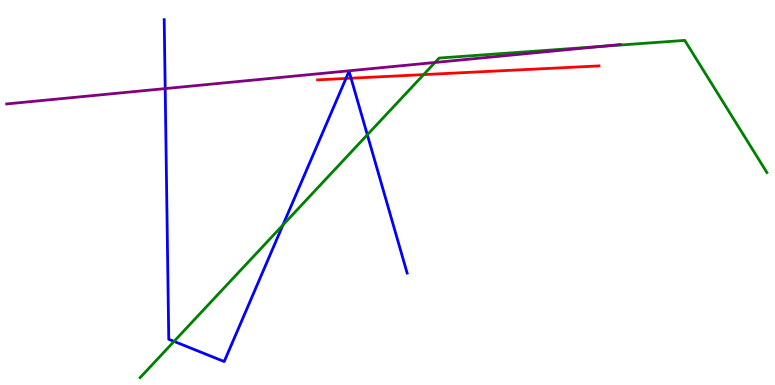[{'lines': ['blue', 'red'], 'intersections': [{'x': 4.46, 'y': 7.96}, {'x': 4.53, 'y': 7.97}]}, {'lines': ['green', 'red'], 'intersections': [{'x': 5.47, 'y': 8.06}]}, {'lines': ['purple', 'red'], 'intersections': []}, {'lines': ['blue', 'green'], 'intersections': [{'x': 2.25, 'y': 1.13}, {'x': 3.65, 'y': 4.16}, {'x': 4.74, 'y': 6.5}]}, {'lines': ['blue', 'purple'], 'intersections': [{'x': 2.13, 'y': 7.7}]}, {'lines': ['green', 'purple'], 'intersections': [{'x': 5.61, 'y': 8.38}, {'x': 7.75, 'y': 8.79}]}]